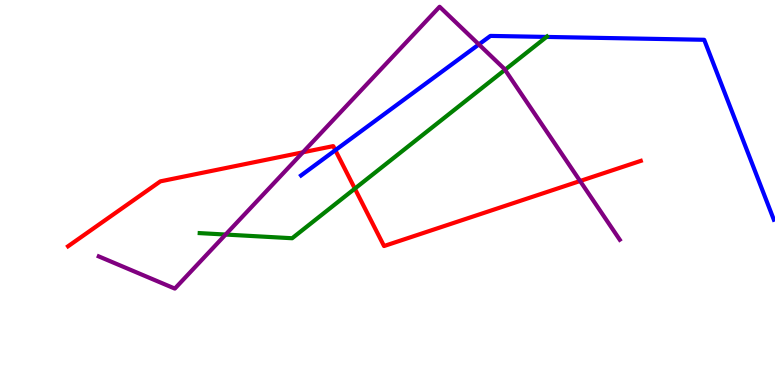[{'lines': ['blue', 'red'], 'intersections': [{'x': 4.33, 'y': 6.1}]}, {'lines': ['green', 'red'], 'intersections': [{'x': 4.58, 'y': 5.1}]}, {'lines': ['purple', 'red'], 'intersections': [{'x': 3.91, 'y': 6.04}, {'x': 7.49, 'y': 5.3}]}, {'lines': ['blue', 'green'], 'intersections': [{'x': 7.05, 'y': 9.04}]}, {'lines': ['blue', 'purple'], 'intersections': [{'x': 6.18, 'y': 8.85}]}, {'lines': ['green', 'purple'], 'intersections': [{'x': 2.91, 'y': 3.91}, {'x': 6.52, 'y': 8.19}]}]